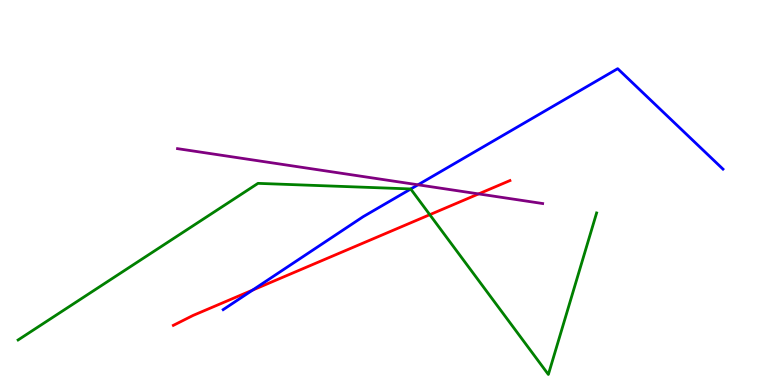[{'lines': ['blue', 'red'], 'intersections': [{'x': 3.26, 'y': 2.46}]}, {'lines': ['green', 'red'], 'intersections': [{'x': 5.55, 'y': 4.42}]}, {'lines': ['purple', 'red'], 'intersections': [{'x': 6.18, 'y': 4.96}]}, {'lines': ['blue', 'green'], 'intersections': [{'x': 5.3, 'y': 5.09}]}, {'lines': ['blue', 'purple'], 'intersections': [{'x': 5.39, 'y': 5.2}]}, {'lines': ['green', 'purple'], 'intersections': []}]